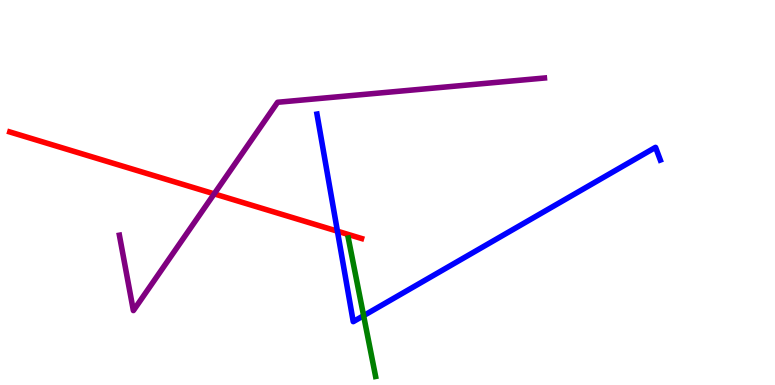[{'lines': ['blue', 'red'], 'intersections': [{'x': 4.35, 'y': 4.0}]}, {'lines': ['green', 'red'], 'intersections': []}, {'lines': ['purple', 'red'], 'intersections': [{'x': 2.76, 'y': 4.96}]}, {'lines': ['blue', 'green'], 'intersections': [{'x': 4.69, 'y': 1.8}]}, {'lines': ['blue', 'purple'], 'intersections': []}, {'lines': ['green', 'purple'], 'intersections': []}]